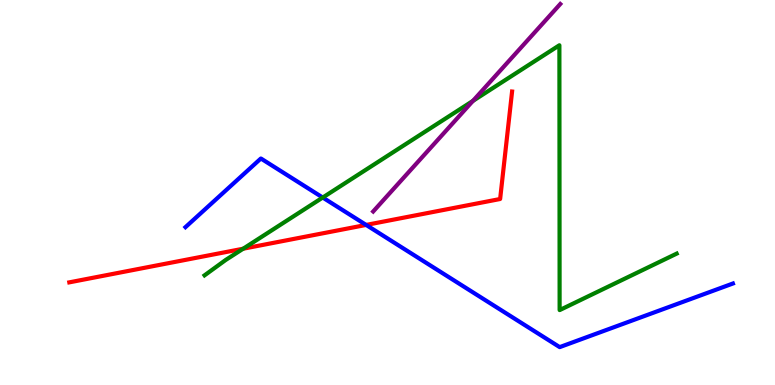[{'lines': ['blue', 'red'], 'intersections': [{'x': 4.72, 'y': 4.16}]}, {'lines': ['green', 'red'], 'intersections': [{'x': 3.14, 'y': 3.54}]}, {'lines': ['purple', 'red'], 'intersections': []}, {'lines': ['blue', 'green'], 'intersections': [{'x': 4.16, 'y': 4.87}]}, {'lines': ['blue', 'purple'], 'intersections': []}, {'lines': ['green', 'purple'], 'intersections': [{'x': 6.1, 'y': 7.38}]}]